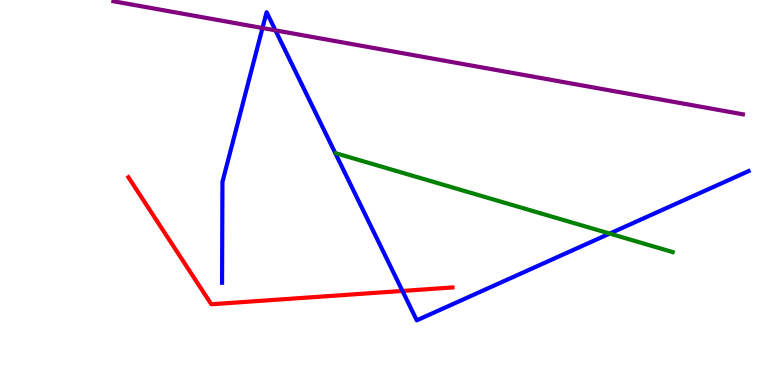[{'lines': ['blue', 'red'], 'intersections': [{'x': 5.19, 'y': 2.44}]}, {'lines': ['green', 'red'], 'intersections': []}, {'lines': ['purple', 'red'], 'intersections': []}, {'lines': ['blue', 'green'], 'intersections': [{'x': 7.87, 'y': 3.93}]}, {'lines': ['blue', 'purple'], 'intersections': [{'x': 3.39, 'y': 9.27}, {'x': 3.55, 'y': 9.21}]}, {'lines': ['green', 'purple'], 'intersections': []}]